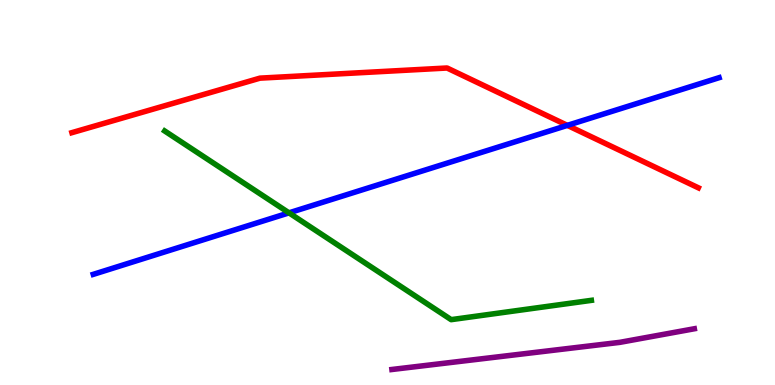[{'lines': ['blue', 'red'], 'intersections': [{'x': 7.32, 'y': 6.74}]}, {'lines': ['green', 'red'], 'intersections': []}, {'lines': ['purple', 'red'], 'intersections': []}, {'lines': ['blue', 'green'], 'intersections': [{'x': 3.73, 'y': 4.47}]}, {'lines': ['blue', 'purple'], 'intersections': []}, {'lines': ['green', 'purple'], 'intersections': []}]